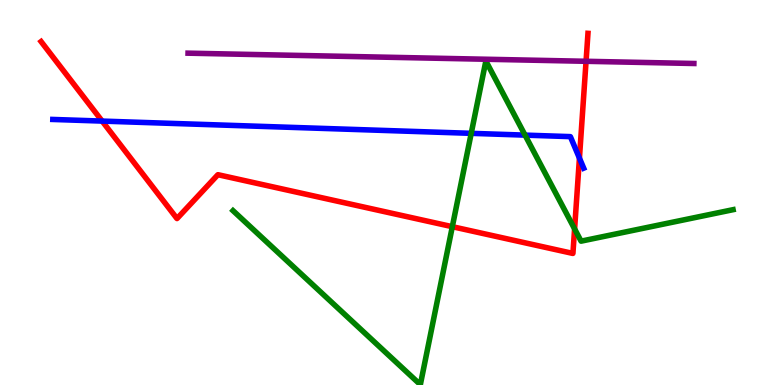[{'lines': ['blue', 'red'], 'intersections': [{'x': 1.32, 'y': 6.85}, {'x': 7.48, 'y': 5.89}]}, {'lines': ['green', 'red'], 'intersections': [{'x': 5.84, 'y': 4.11}, {'x': 7.41, 'y': 4.05}]}, {'lines': ['purple', 'red'], 'intersections': [{'x': 7.56, 'y': 8.41}]}, {'lines': ['blue', 'green'], 'intersections': [{'x': 6.08, 'y': 6.54}, {'x': 6.77, 'y': 6.49}]}, {'lines': ['blue', 'purple'], 'intersections': []}, {'lines': ['green', 'purple'], 'intersections': []}]